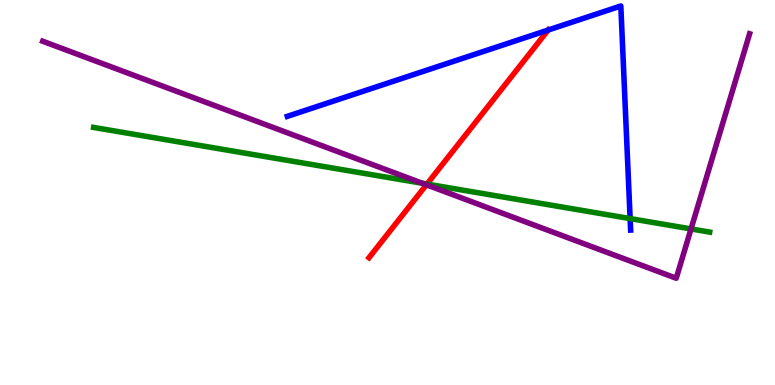[{'lines': ['blue', 'red'], 'intersections': [{'x': 7.07, 'y': 9.22}]}, {'lines': ['green', 'red'], 'intersections': [{'x': 5.51, 'y': 5.22}]}, {'lines': ['purple', 'red'], 'intersections': [{'x': 5.5, 'y': 5.2}]}, {'lines': ['blue', 'green'], 'intersections': [{'x': 8.13, 'y': 4.32}]}, {'lines': ['blue', 'purple'], 'intersections': []}, {'lines': ['green', 'purple'], 'intersections': [{'x': 5.45, 'y': 5.24}, {'x': 8.92, 'y': 4.05}]}]